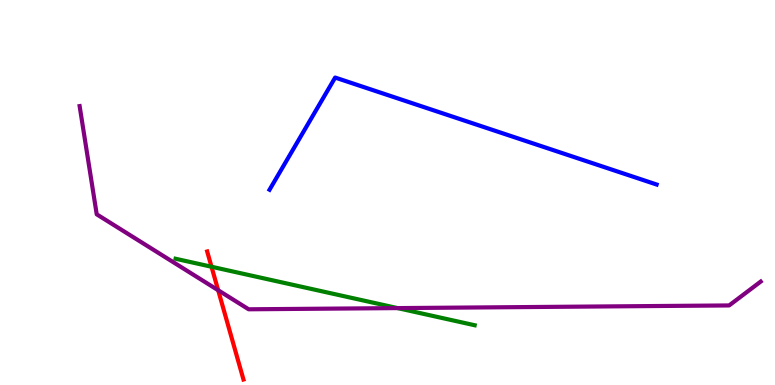[{'lines': ['blue', 'red'], 'intersections': []}, {'lines': ['green', 'red'], 'intersections': [{'x': 2.73, 'y': 3.07}]}, {'lines': ['purple', 'red'], 'intersections': [{'x': 2.82, 'y': 2.46}]}, {'lines': ['blue', 'green'], 'intersections': []}, {'lines': ['blue', 'purple'], 'intersections': []}, {'lines': ['green', 'purple'], 'intersections': [{'x': 5.13, 'y': 2.0}]}]